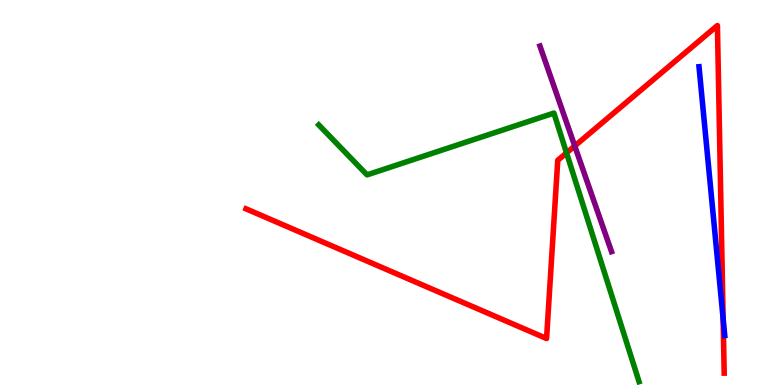[{'lines': ['blue', 'red'], 'intersections': [{'x': 9.33, 'y': 1.72}]}, {'lines': ['green', 'red'], 'intersections': [{'x': 7.31, 'y': 6.03}]}, {'lines': ['purple', 'red'], 'intersections': [{'x': 7.42, 'y': 6.21}]}, {'lines': ['blue', 'green'], 'intersections': []}, {'lines': ['blue', 'purple'], 'intersections': []}, {'lines': ['green', 'purple'], 'intersections': []}]